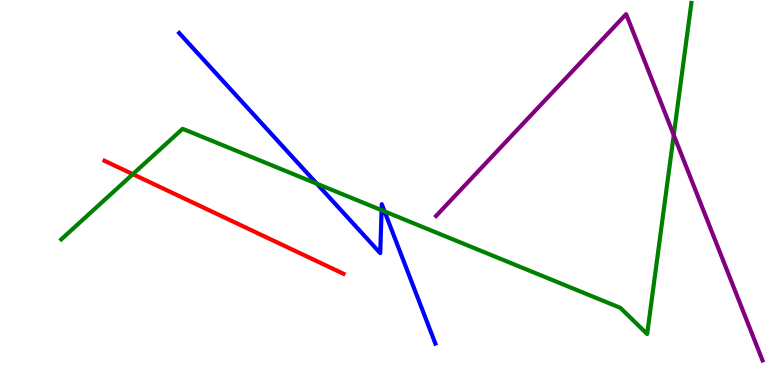[{'lines': ['blue', 'red'], 'intersections': []}, {'lines': ['green', 'red'], 'intersections': [{'x': 1.71, 'y': 5.48}]}, {'lines': ['purple', 'red'], 'intersections': []}, {'lines': ['blue', 'green'], 'intersections': [{'x': 4.09, 'y': 5.23}, {'x': 4.92, 'y': 4.54}, {'x': 4.96, 'y': 4.51}]}, {'lines': ['blue', 'purple'], 'intersections': []}, {'lines': ['green', 'purple'], 'intersections': [{'x': 8.69, 'y': 6.49}]}]